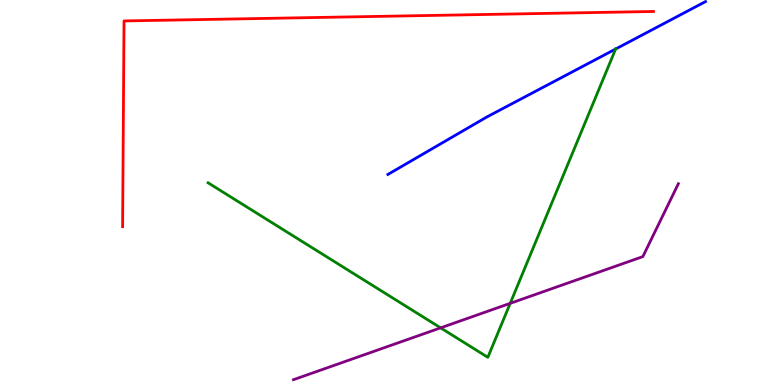[{'lines': ['blue', 'red'], 'intersections': []}, {'lines': ['green', 'red'], 'intersections': []}, {'lines': ['purple', 'red'], 'intersections': []}, {'lines': ['blue', 'green'], 'intersections': [{'x': 7.94, 'y': 8.73}]}, {'lines': ['blue', 'purple'], 'intersections': []}, {'lines': ['green', 'purple'], 'intersections': [{'x': 5.69, 'y': 1.48}, {'x': 6.58, 'y': 2.12}]}]